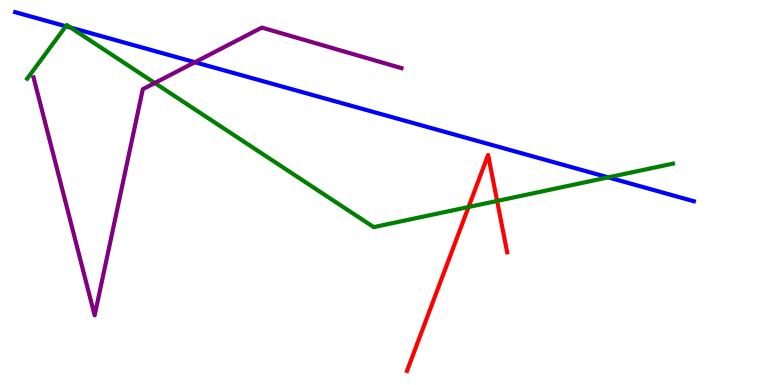[{'lines': ['blue', 'red'], 'intersections': []}, {'lines': ['green', 'red'], 'intersections': [{'x': 6.05, 'y': 4.62}, {'x': 6.41, 'y': 4.78}]}, {'lines': ['purple', 'red'], 'intersections': []}, {'lines': ['blue', 'green'], 'intersections': [{'x': 0.85, 'y': 9.32}, {'x': 0.911, 'y': 9.28}, {'x': 7.85, 'y': 5.39}]}, {'lines': ['blue', 'purple'], 'intersections': [{'x': 2.52, 'y': 8.38}]}, {'lines': ['green', 'purple'], 'intersections': [{'x': 2.0, 'y': 7.84}]}]